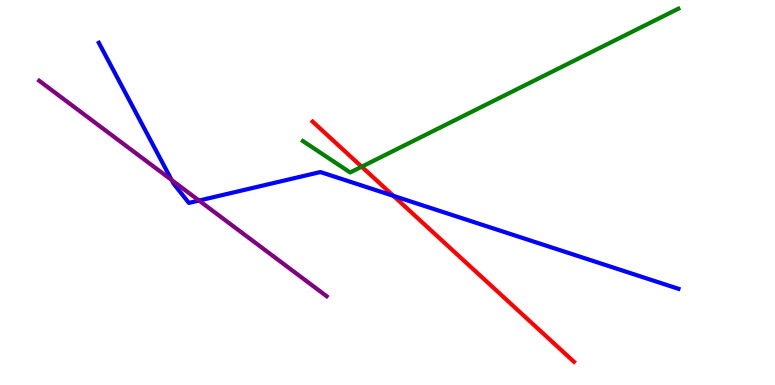[{'lines': ['blue', 'red'], 'intersections': [{'x': 5.08, 'y': 4.91}]}, {'lines': ['green', 'red'], 'intersections': [{'x': 4.67, 'y': 5.67}]}, {'lines': ['purple', 'red'], 'intersections': []}, {'lines': ['blue', 'green'], 'intersections': []}, {'lines': ['blue', 'purple'], 'intersections': [{'x': 2.21, 'y': 5.32}, {'x': 2.57, 'y': 4.79}]}, {'lines': ['green', 'purple'], 'intersections': []}]